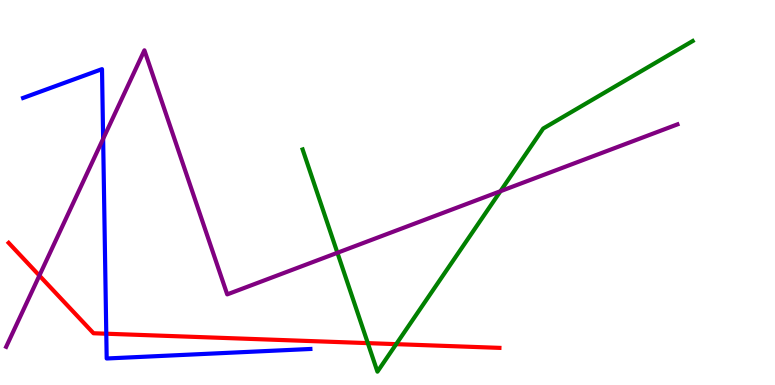[{'lines': ['blue', 'red'], 'intersections': [{'x': 1.37, 'y': 1.33}]}, {'lines': ['green', 'red'], 'intersections': [{'x': 4.75, 'y': 1.09}, {'x': 5.11, 'y': 1.06}]}, {'lines': ['purple', 'red'], 'intersections': [{'x': 0.508, 'y': 2.84}]}, {'lines': ['blue', 'green'], 'intersections': []}, {'lines': ['blue', 'purple'], 'intersections': [{'x': 1.33, 'y': 6.39}]}, {'lines': ['green', 'purple'], 'intersections': [{'x': 4.35, 'y': 3.43}, {'x': 6.46, 'y': 5.03}]}]